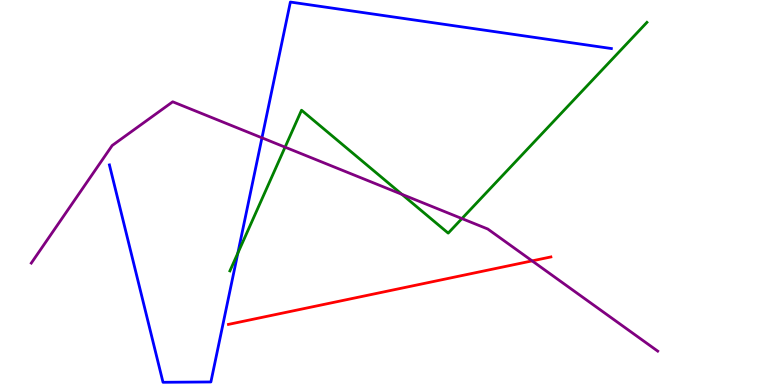[{'lines': ['blue', 'red'], 'intersections': []}, {'lines': ['green', 'red'], 'intersections': []}, {'lines': ['purple', 'red'], 'intersections': [{'x': 6.87, 'y': 3.22}]}, {'lines': ['blue', 'green'], 'intersections': [{'x': 3.07, 'y': 3.43}]}, {'lines': ['blue', 'purple'], 'intersections': [{'x': 3.38, 'y': 6.42}]}, {'lines': ['green', 'purple'], 'intersections': [{'x': 3.68, 'y': 6.18}, {'x': 5.19, 'y': 4.95}, {'x': 5.96, 'y': 4.32}]}]